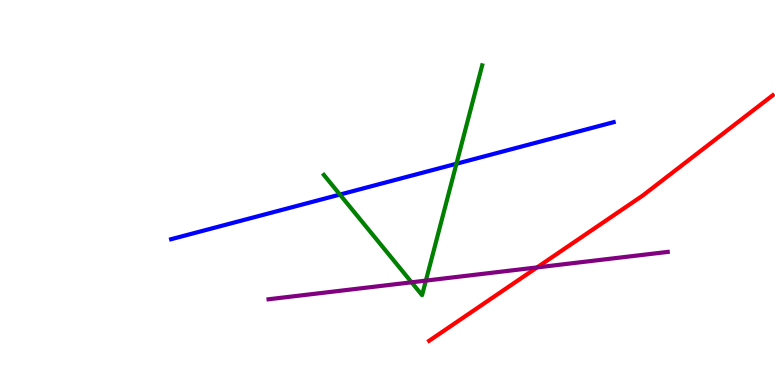[{'lines': ['blue', 'red'], 'intersections': []}, {'lines': ['green', 'red'], 'intersections': []}, {'lines': ['purple', 'red'], 'intersections': [{'x': 6.93, 'y': 3.05}]}, {'lines': ['blue', 'green'], 'intersections': [{'x': 4.39, 'y': 4.95}, {'x': 5.89, 'y': 5.75}]}, {'lines': ['blue', 'purple'], 'intersections': []}, {'lines': ['green', 'purple'], 'intersections': [{'x': 5.31, 'y': 2.67}, {'x': 5.5, 'y': 2.71}]}]